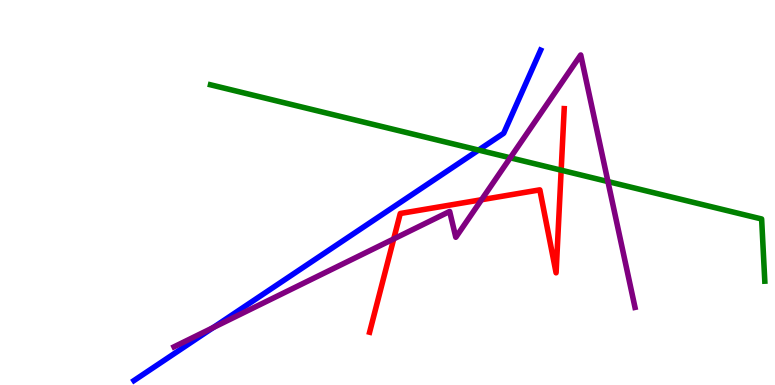[{'lines': ['blue', 'red'], 'intersections': []}, {'lines': ['green', 'red'], 'intersections': [{'x': 7.24, 'y': 5.58}]}, {'lines': ['purple', 'red'], 'intersections': [{'x': 5.08, 'y': 3.79}, {'x': 6.21, 'y': 4.81}]}, {'lines': ['blue', 'green'], 'intersections': [{'x': 6.18, 'y': 6.1}]}, {'lines': ['blue', 'purple'], 'intersections': [{'x': 2.75, 'y': 1.49}]}, {'lines': ['green', 'purple'], 'intersections': [{'x': 6.58, 'y': 5.9}, {'x': 7.84, 'y': 5.28}]}]